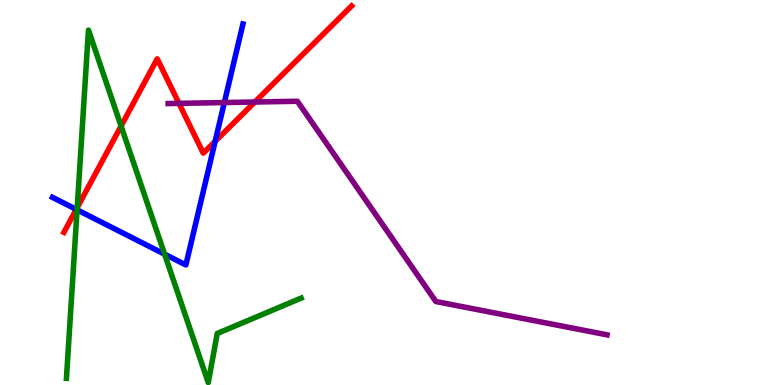[{'lines': ['blue', 'red'], 'intersections': [{'x': 0.984, 'y': 4.56}, {'x': 2.78, 'y': 6.33}]}, {'lines': ['green', 'red'], 'intersections': [{'x': 0.996, 'y': 4.61}, {'x': 1.56, 'y': 6.73}]}, {'lines': ['purple', 'red'], 'intersections': [{'x': 2.31, 'y': 7.32}, {'x': 3.29, 'y': 7.35}]}, {'lines': ['blue', 'green'], 'intersections': [{'x': 0.995, 'y': 4.55}, {'x': 2.12, 'y': 3.4}]}, {'lines': ['blue', 'purple'], 'intersections': [{'x': 2.89, 'y': 7.34}]}, {'lines': ['green', 'purple'], 'intersections': []}]